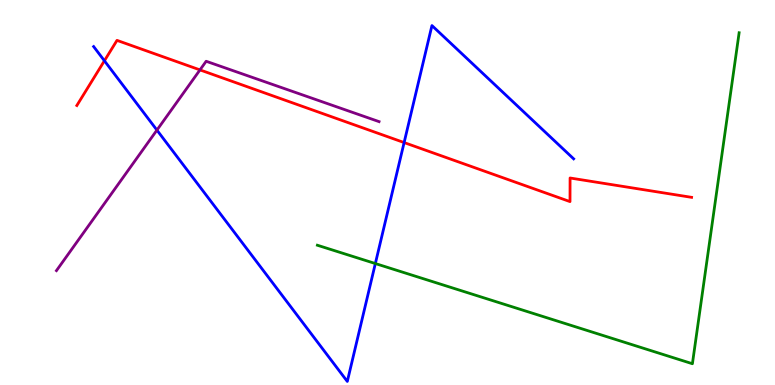[{'lines': ['blue', 'red'], 'intersections': [{'x': 1.35, 'y': 8.42}, {'x': 5.21, 'y': 6.3}]}, {'lines': ['green', 'red'], 'intersections': []}, {'lines': ['purple', 'red'], 'intersections': [{'x': 2.58, 'y': 8.18}]}, {'lines': ['blue', 'green'], 'intersections': [{'x': 4.84, 'y': 3.15}]}, {'lines': ['blue', 'purple'], 'intersections': [{'x': 2.02, 'y': 6.62}]}, {'lines': ['green', 'purple'], 'intersections': []}]